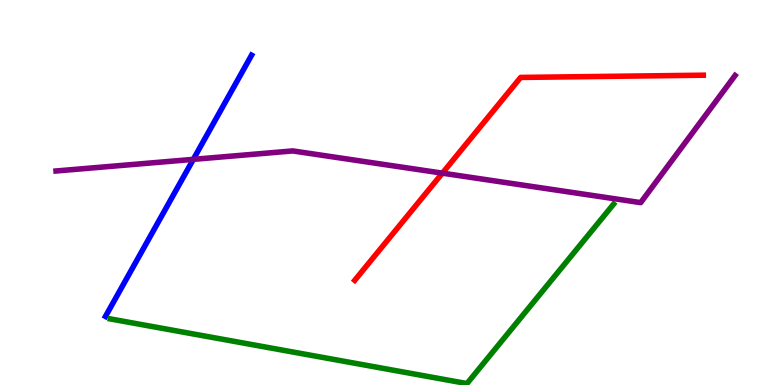[{'lines': ['blue', 'red'], 'intersections': []}, {'lines': ['green', 'red'], 'intersections': []}, {'lines': ['purple', 'red'], 'intersections': [{'x': 5.71, 'y': 5.5}]}, {'lines': ['blue', 'green'], 'intersections': []}, {'lines': ['blue', 'purple'], 'intersections': [{'x': 2.49, 'y': 5.86}]}, {'lines': ['green', 'purple'], 'intersections': []}]